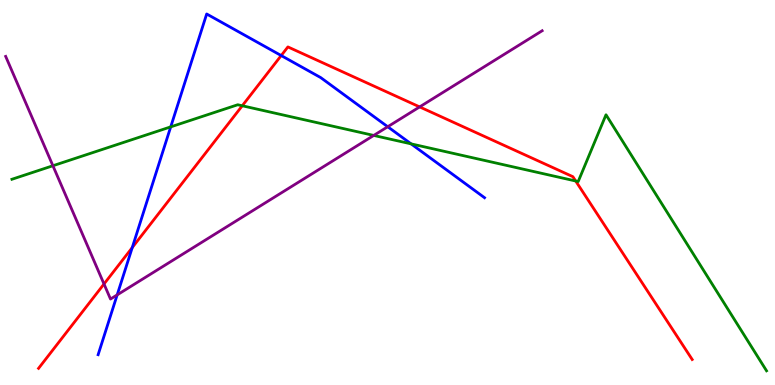[{'lines': ['blue', 'red'], 'intersections': [{'x': 1.71, 'y': 3.57}, {'x': 3.63, 'y': 8.56}]}, {'lines': ['green', 'red'], 'intersections': [{'x': 3.13, 'y': 7.25}, {'x': 7.43, 'y': 5.3}]}, {'lines': ['purple', 'red'], 'intersections': [{'x': 1.34, 'y': 2.62}, {'x': 5.41, 'y': 7.22}]}, {'lines': ['blue', 'green'], 'intersections': [{'x': 2.2, 'y': 6.7}, {'x': 5.3, 'y': 6.26}]}, {'lines': ['blue', 'purple'], 'intersections': [{'x': 1.51, 'y': 2.34}, {'x': 5.0, 'y': 6.71}]}, {'lines': ['green', 'purple'], 'intersections': [{'x': 0.683, 'y': 5.69}, {'x': 4.82, 'y': 6.48}]}]